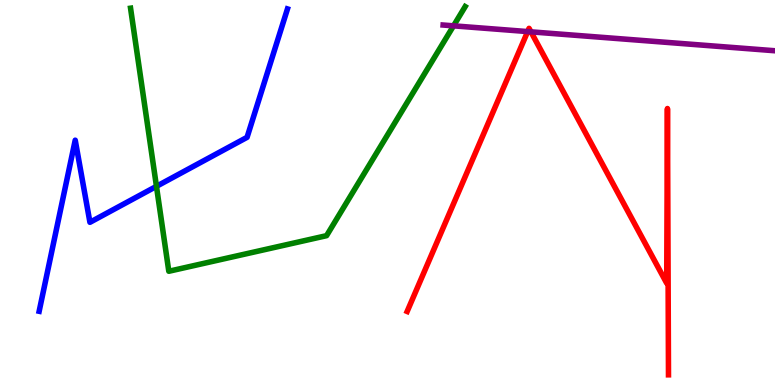[{'lines': ['blue', 'red'], 'intersections': []}, {'lines': ['green', 'red'], 'intersections': []}, {'lines': ['purple', 'red'], 'intersections': [{'x': 6.81, 'y': 9.18}, {'x': 6.85, 'y': 9.17}]}, {'lines': ['blue', 'green'], 'intersections': [{'x': 2.02, 'y': 5.16}]}, {'lines': ['blue', 'purple'], 'intersections': []}, {'lines': ['green', 'purple'], 'intersections': [{'x': 5.85, 'y': 9.33}]}]